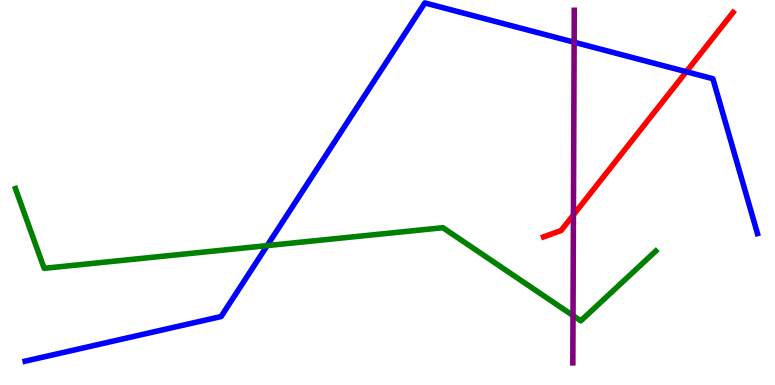[{'lines': ['blue', 'red'], 'intersections': [{'x': 8.86, 'y': 8.14}]}, {'lines': ['green', 'red'], 'intersections': []}, {'lines': ['purple', 'red'], 'intersections': [{'x': 7.4, 'y': 4.42}]}, {'lines': ['blue', 'green'], 'intersections': [{'x': 3.45, 'y': 3.62}]}, {'lines': ['blue', 'purple'], 'intersections': [{'x': 7.41, 'y': 8.9}]}, {'lines': ['green', 'purple'], 'intersections': [{'x': 7.39, 'y': 1.8}]}]